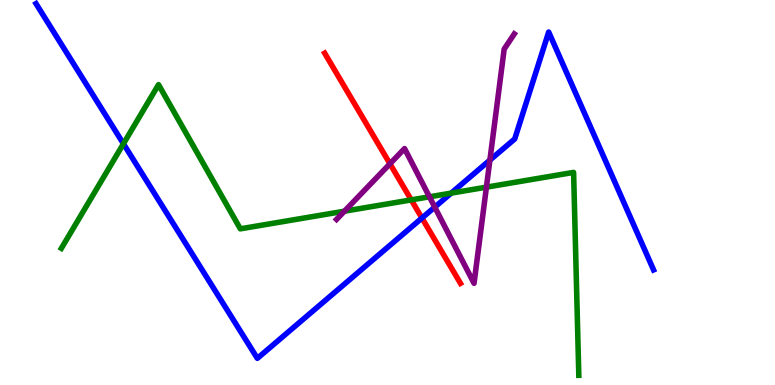[{'lines': ['blue', 'red'], 'intersections': [{'x': 5.44, 'y': 4.34}]}, {'lines': ['green', 'red'], 'intersections': [{'x': 5.31, 'y': 4.81}]}, {'lines': ['purple', 'red'], 'intersections': [{'x': 5.03, 'y': 5.75}]}, {'lines': ['blue', 'green'], 'intersections': [{'x': 1.59, 'y': 6.27}, {'x': 5.82, 'y': 4.98}]}, {'lines': ['blue', 'purple'], 'intersections': [{'x': 5.61, 'y': 4.62}, {'x': 6.32, 'y': 5.84}]}, {'lines': ['green', 'purple'], 'intersections': [{'x': 4.44, 'y': 4.51}, {'x': 5.54, 'y': 4.89}, {'x': 6.28, 'y': 5.14}]}]